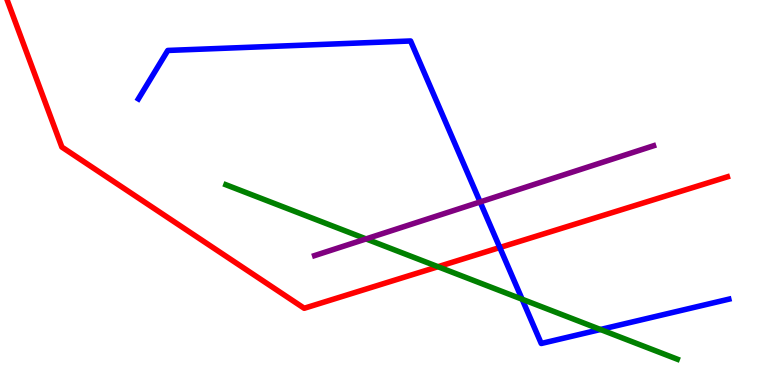[{'lines': ['blue', 'red'], 'intersections': [{'x': 6.45, 'y': 3.57}]}, {'lines': ['green', 'red'], 'intersections': [{'x': 5.65, 'y': 3.07}]}, {'lines': ['purple', 'red'], 'intersections': []}, {'lines': ['blue', 'green'], 'intersections': [{'x': 6.74, 'y': 2.23}, {'x': 7.75, 'y': 1.44}]}, {'lines': ['blue', 'purple'], 'intersections': [{'x': 6.2, 'y': 4.75}]}, {'lines': ['green', 'purple'], 'intersections': [{'x': 4.72, 'y': 3.79}]}]